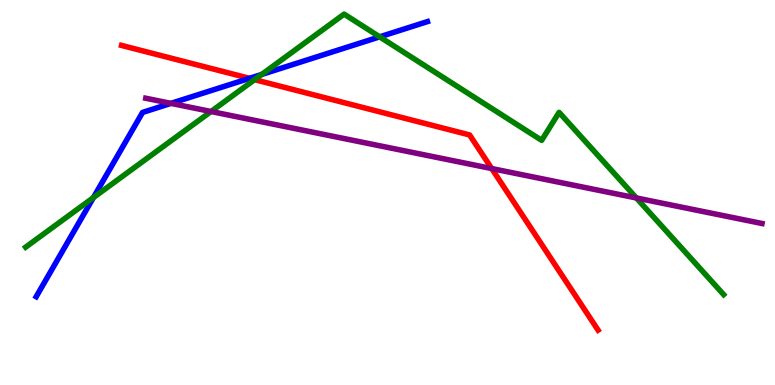[{'lines': ['blue', 'red'], 'intersections': [{'x': 3.22, 'y': 7.97}]}, {'lines': ['green', 'red'], 'intersections': [{'x': 3.29, 'y': 7.93}]}, {'lines': ['purple', 'red'], 'intersections': [{'x': 6.34, 'y': 5.62}]}, {'lines': ['blue', 'green'], 'intersections': [{'x': 1.21, 'y': 4.87}, {'x': 3.38, 'y': 8.07}, {'x': 4.9, 'y': 9.04}]}, {'lines': ['blue', 'purple'], 'intersections': [{'x': 2.21, 'y': 7.32}]}, {'lines': ['green', 'purple'], 'intersections': [{'x': 2.72, 'y': 7.1}, {'x': 8.21, 'y': 4.86}]}]